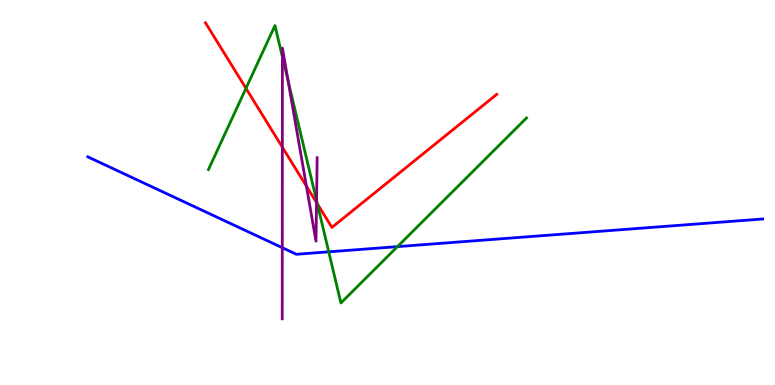[{'lines': ['blue', 'red'], 'intersections': []}, {'lines': ['green', 'red'], 'intersections': [{'x': 3.17, 'y': 7.71}, {'x': 4.09, 'y': 4.71}]}, {'lines': ['purple', 'red'], 'intersections': [{'x': 3.64, 'y': 6.18}, {'x': 3.95, 'y': 5.16}, {'x': 4.08, 'y': 4.74}]}, {'lines': ['blue', 'green'], 'intersections': [{'x': 4.24, 'y': 3.46}, {'x': 5.13, 'y': 3.59}]}, {'lines': ['blue', 'purple'], 'intersections': [{'x': 3.64, 'y': 3.57}]}, {'lines': ['green', 'purple'], 'intersections': [{'x': 3.64, 'y': 8.52}, {'x': 3.72, 'y': 7.9}, {'x': 4.08, 'y': 4.79}]}]